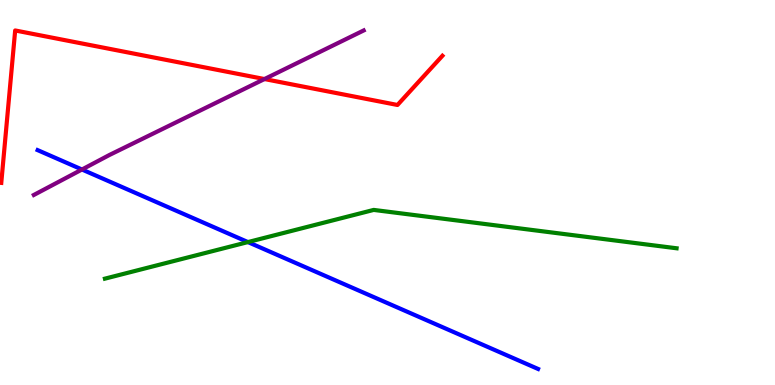[{'lines': ['blue', 'red'], 'intersections': []}, {'lines': ['green', 'red'], 'intersections': []}, {'lines': ['purple', 'red'], 'intersections': [{'x': 3.41, 'y': 7.95}]}, {'lines': ['blue', 'green'], 'intersections': [{'x': 3.2, 'y': 3.71}]}, {'lines': ['blue', 'purple'], 'intersections': [{'x': 1.06, 'y': 5.6}]}, {'lines': ['green', 'purple'], 'intersections': []}]